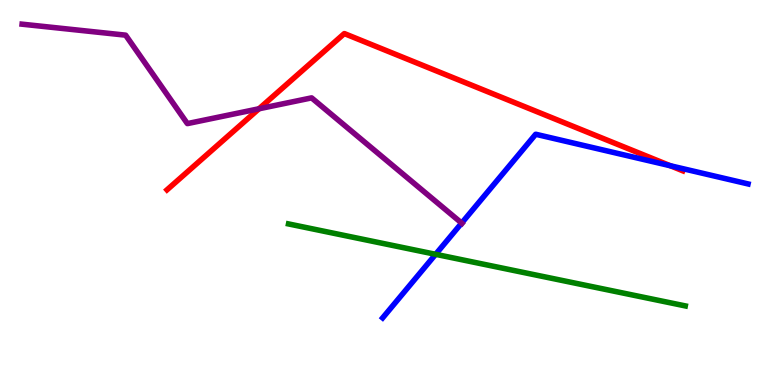[{'lines': ['blue', 'red'], 'intersections': [{'x': 8.65, 'y': 5.7}]}, {'lines': ['green', 'red'], 'intersections': []}, {'lines': ['purple', 'red'], 'intersections': [{'x': 3.34, 'y': 7.17}]}, {'lines': ['blue', 'green'], 'intersections': [{'x': 5.62, 'y': 3.39}]}, {'lines': ['blue', 'purple'], 'intersections': [{'x': 5.96, 'y': 4.21}]}, {'lines': ['green', 'purple'], 'intersections': []}]